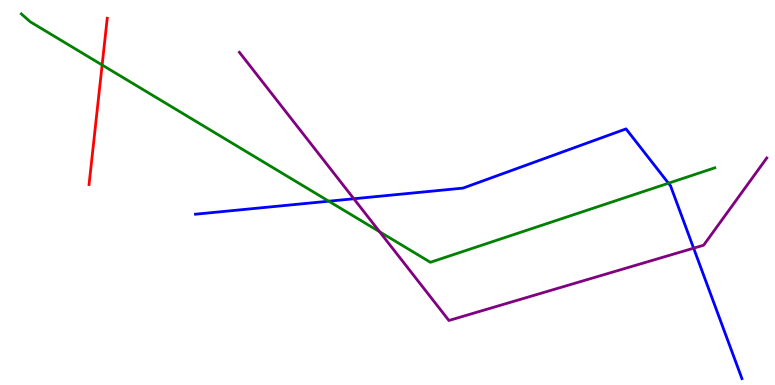[{'lines': ['blue', 'red'], 'intersections': []}, {'lines': ['green', 'red'], 'intersections': [{'x': 1.32, 'y': 8.31}]}, {'lines': ['purple', 'red'], 'intersections': []}, {'lines': ['blue', 'green'], 'intersections': [{'x': 4.24, 'y': 4.77}, {'x': 8.63, 'y': 5.24}]}, {'lines': ['blue', 'purple'], 'intersections': [{'x': 4.57, 'y': 4.84}, {'x': 8.95, 'y': 3.55}]}, {'lines': ['green', 'purple'], 'intersections': [{'x': 4.9, 'y': 3.98}]}]